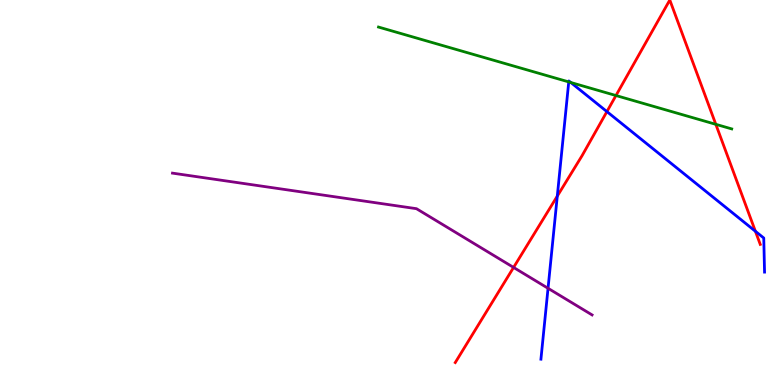[{'lines': ['blue', 'red'], 'intersections': [{'x': 7.19, 'y': 4.91}, {'x': 7.83, 'y': 7.1}, {'x': 9.75, 'y': 3.99}]}, {'lines': ['green', 'red'], 'intersections': [{'x': 7.95, 'y': 7.52}, {'x': 9.24, 'y': 6.77}]}, {'lines': ['purple', 'red'], 'intersections': [{'x': 6.63, 'y': 3.05}]}, {'lines': ['blue', 'green'], 'intersections': [{'x': 7.34, 'y': 7.87}, {'x': 7.37, 'y': 7.86}]}, {'lines': ['blue', 'purple'], 'intersections': [{'x': 7.07, 'y': 2.51}]}, {'lines': ['green', 'purple'], 'intersections': []}]